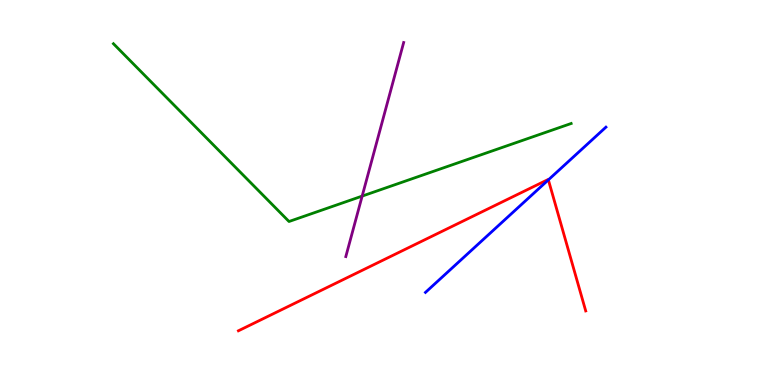[{'lines': ['blue', 'red'], 'intersections': [{'x': 7.08, 'y': 5.33}]}, {'lines': ['green', 'red'], 'intersections': []}, {'lines': ['purple', 'red'], 'intersections': []}, {'lines': ['blue', 'green'], 'intersections': []}, {'lines': ['blue', 'purple'], 'intersections': []}, {'lines': ['green', 'purple'], 'intersections': [{'x': 4.67, 'y': 4.91}]}]